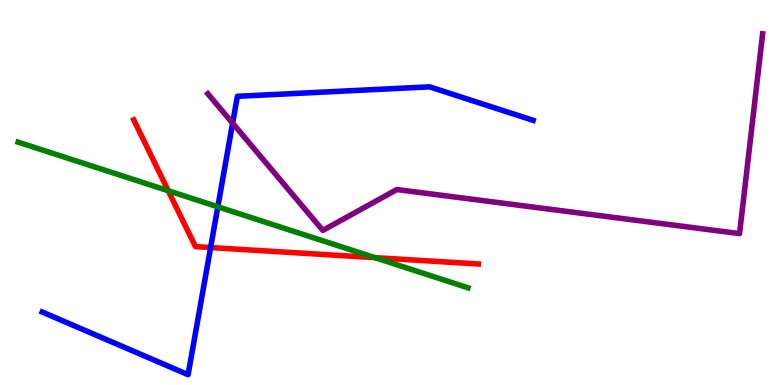[{'lines': ['blue', 'red'], 'intersections': [{'x': 2.72, 'y': 3.57}]}, {'lines': ['green', 'red'], 'intersections': [{'x': 2.17, 'y': 5.05}, {'x': 4.84, 'y': 3.31}]}, {'lines': ['purple', 'red'], 'intersections': []}, {'lines': ['blue', 'green'], 'intersections': [{'x': 2.81, 'y': 4.63}]}, {'lines': ['blue', 'purple'], 'intersections': [{'x': 3.0, 'y': 6.8}]}, {'lines': ['green', 'purple'], 'intersections': []}]